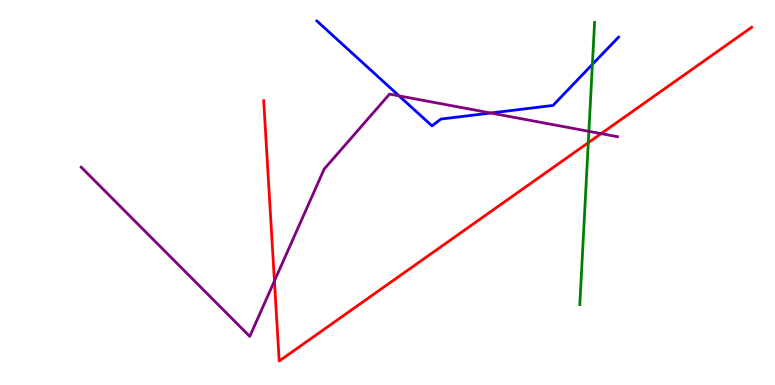[{'lines': ['blue', 'red'], 'intersections': []}, {'lines': ['green', 'red'], 'intersections': [{'x': 7.59, 'y': 6.29}]}, {'lines': ['purple', 'red'], 'intersections': [{'x': 3.54, 'y': 2.7}, {'x': 7.76, 'y': 6.53}]}, {'lines': ['blue', 'green'], 'intersections': [{'x': 7.64, 'y': 8.33}]}, {'lines': ['blue', 'purple'], 'intersections': [{'x': 5.15, 'y': 7.51}, {'x': 6.33, 'y': 7.06}]}, {'lines': ['green', 'purple'], 'intersections': [{'x': 7.6, 'y': 6.59}]}]